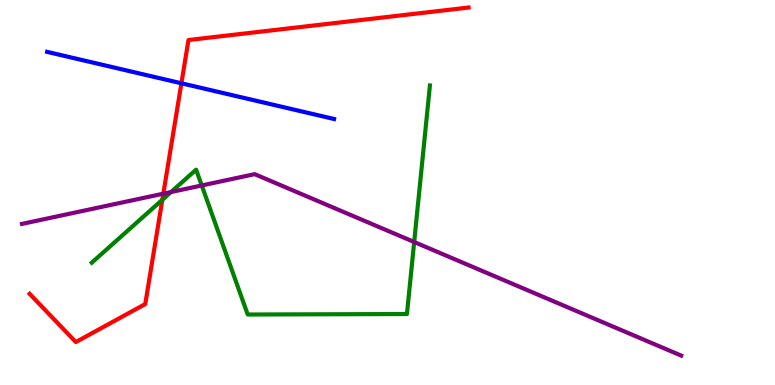[{'lines': ['blue', 'red'], 'intersections': [{'x': 2.34, 'y': 7.84}]}, {'lines': ['green', 'red'], 'intersections': [{'x': 2.09, 'y': 4.81}]}, {'lines': ['purple', 'red'], 'intersections': [{'x': 2.11, 'y': 4.97}]}, {'lines': ['blue', 'green'], 'intersections': []}, {'lines': ['blue', 'purple'], 'intersections': []}, {'lines': ['green', 'purple'], 'intersections': [{'x': 2.21, 'y': 5.01}, {'x': 2.6, 'y': 5.18}, {'x': 5.34, 'y': 3.71}]}]